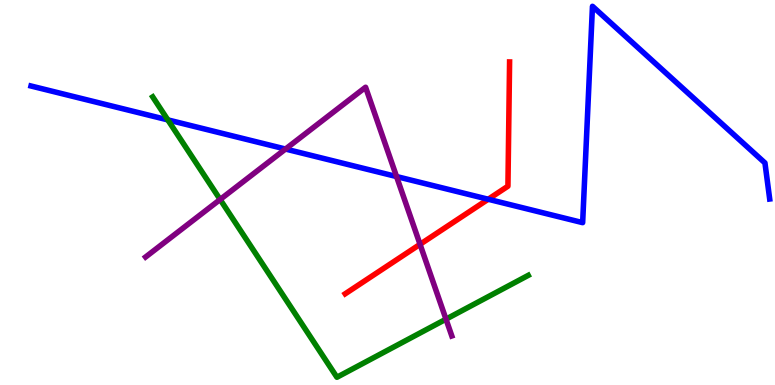[{'lines': ['blue', 'red'], 'intersections': [{'x': 6.3, 'y': 4.82}]}, {'lines': ['green', 'red'], 'intersections': []}, {'lines': ['purple', 'red'], 'intersections': [{'x': 5.42, 'y': 3.65}]}, {'lines': ['blue', 'green'], 'intersections': [{'x': 2.17, 'y': 6.89}]}, {'lines': ['blue', 'purple'], 'intersections': [{'x': 3.68, 'y': 6.13}, {'x': 5.12, 'y': 5.41}]}, {'lines': ['green', 'purple'], 'intersections': [{'x': 2.84, 'y': 4.82}, {'x': 5.75, 'y': 1.71}]}]